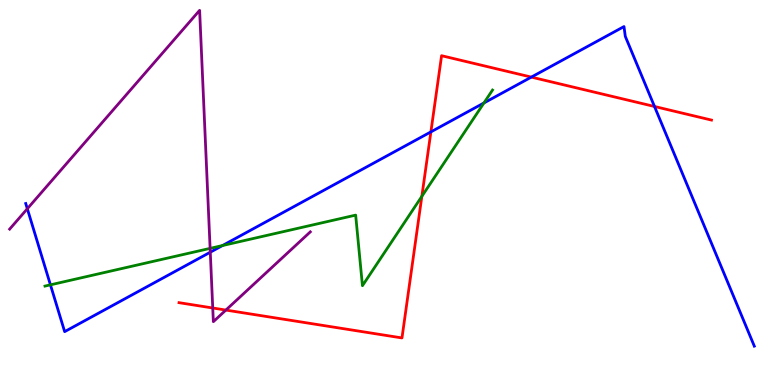[{'lines': ['blue', 'red'], 'intersections': [{'x': 5.56, 'y': 6.57}, {'x': 6.86, 'y': 8.0}, {'x': 8.45, 'y': 7.23}]}, {'lines': ['green', 'red'], 'intersections': [{'x': 5.44, 'y': 4.9}]}, {'lines': ['purple', 'red'], 'intersections': [{'x': 2.75, 'y': 2.0}, {'x': 2.91, 'y': 1.95}]}, {'lines': ['blue', 'green'], 'intersections': [{'x': 0.651, 'y': 2.6}, {'x': 2.87, 'y': 3.62}, {'x': 6.24, 'y': 7.33}]}, {'lines': ['blue', 'purple'], 'intersections': [{'x': 0.353, 'y': 4.58}, {'x': 2.71, 'y': 3.45}]}, {'lines': ['green', 'purple'], 'intersections': [{'x': 2.71, 'y': 3.55}]}]